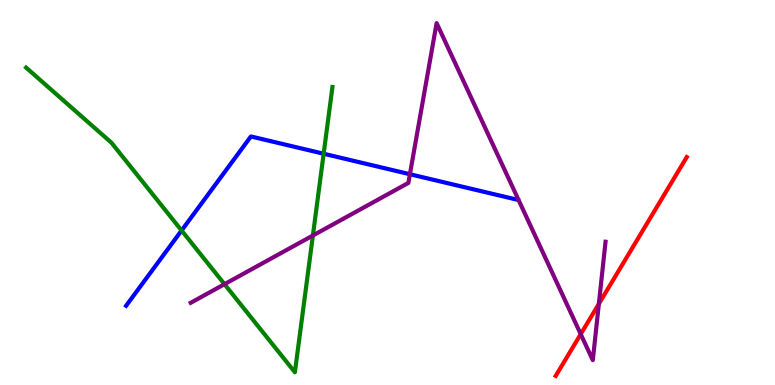[{'lines': ['blue', 'red'], 'intersections': []}, {'lines': ['green', 'red'], 'intersections': []}, {'lines': ['purple', 'red'], 'intersections': [{'x': 7.49, 'y': 1.32}, {'x': 7.73, 'y': 2.11}]}, {'lines': ['blue', 'green'], 'intersections': [{'x': 2.34, 'y': 4.01}, {'x': 4.18, 'y': 6.01}]}, {'lines': ['blue', 'purple'], 'intersections': [{'x': 5.29, 'y': 5.47}]}, {'lines': ['green', 'purple'], 'intersections': [{'x': 2.9, 'y': 2.62}, {'x': 4.04, 'y': 3.88}]}]